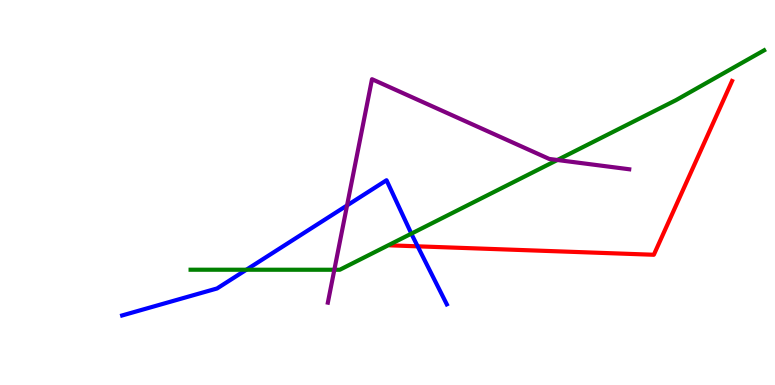[{'lines': ['blue', 'red'], 'intersections': [{'x': 5.39, 'y': 3.6}]}, {'lines': ['green', 'red'], 'intersections': []}, {'lines': ['purple', 'red'], 'intersections': []}, {'lines': ['blue', 'green'], 'intersections': [{'x': 3.18, 'y': 2.99}, {'x': 5.31, 'y': 3.93}]}, {'lines': ['blue', 'purple'], 'intersections': [{'x': 4.48, 'y': 4.66}]}, {'lines': ['green', 'purple'], 'intersections': [{'x': 4.31, 'y': 2.99}, {'x': 7.19, 'y': 5.84}]}]